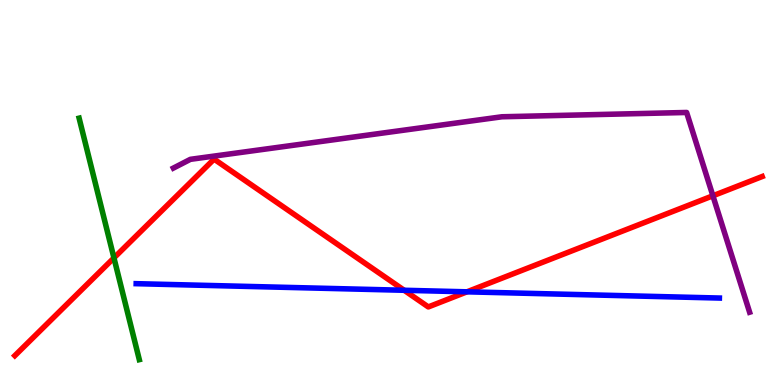[{'lines': ['blue', 'red'], 'intersections': [{'x': 5.22, 'y': 2.46}, {'x': 6.03, 'y': 2.42}]}, {'lines': ['green', 'red'], 'intersections': [{'x': 1.47, 'y': 3.3}]}, {'lines': ['purple', 'red'], 'intersections': [{'x': 9.2, 'y': 4.91}]}, {'lines': ['blue', 'green'], 'intersections': []}, {'lines': ['blue', 'purple'], 'intersections': []}, {'lines': ['green', 'purple'], 'intersections': []}]